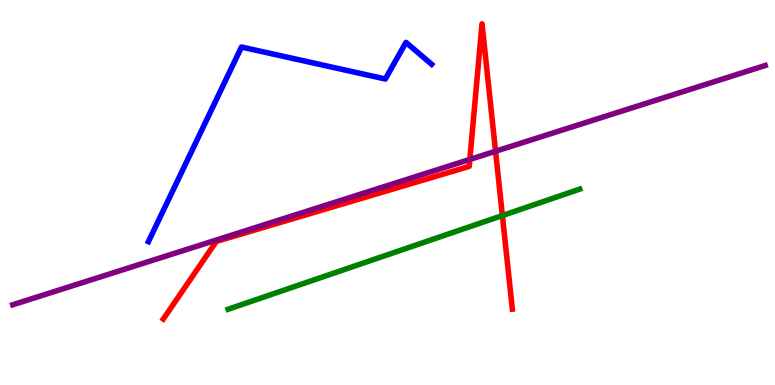[{'lines': ['blue', 'red'], 'intersections': []}, {'lines': ['green', 'red'], 'intersections': [{'x': 6.48, 'y': 4.4}]}, {'lines': ['purple', 'red'], 'intersections': [{'x': 6.06, 'y': 5.86}, {'x': 6.39, 'y': 6.07}]}, {'lines': ['blue', 'green'], 'intersections': []}, {'lines': ['blue', 'purple'], 'intersections': []}, {'lines': ['green', 'purple'], 'intersections': []}]